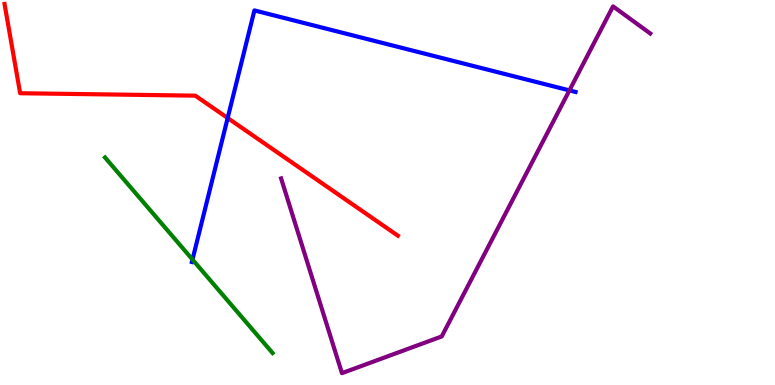[{'lines': ['blue', 'red'], 'intersections': [{'x': 2.94, 'y': 6.93}]}, {'lines': ['green', 'red'], 'intersections': []}, {'lines': ['purple', 'red'], 'intersections': []}, {'lines': ['blue', 'green'], 'intersections': [{'x': 2.48, 'y': 3.26}]}, {'lines': ['blue', 'purple'], 'intersections': [{'x': 7.35, 'y': 7.65}]}, {'lines': ['green', 'purple'], 'intersections': []}]